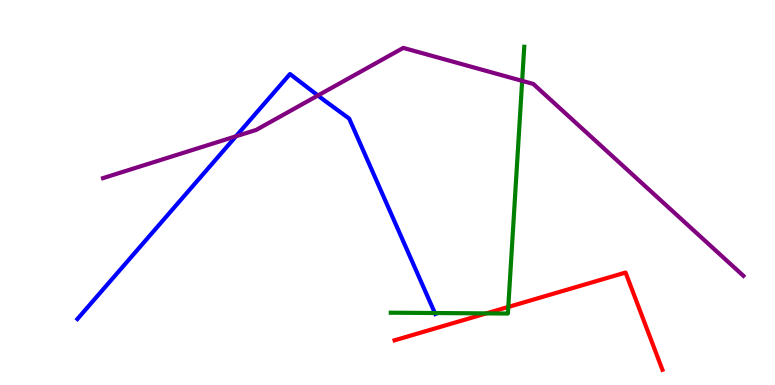[{'lines': ['blue', 'red'], 'intersections': []}, {'lines': ['green', 'red'], 'intersections': [{'x': 6.28, 'y': 1.86}, {'x': 6.56, 'y': 2.03}]}, {'lines': ['purple', 'red'], 'intersections': []}, {'lines': ['blue', 'green'], 'intersections': [{'x': 5.61, 'y': 1.87}]}, {'lines': ['blue', 'purple'], 'intersections': [{'x': 3.04, 'y': 6.46}, {'x': 4.1, 'y': 7.52}]}, {'lines': ['green', 'purple'], 'intersections': [{'x': 6.74, 'y': 7.9}]}]